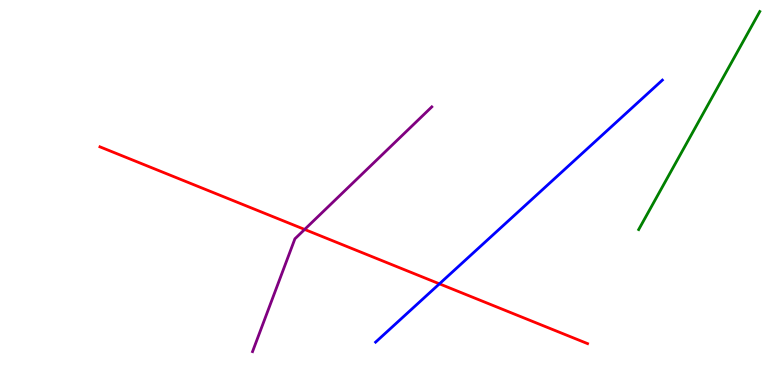[{'lines': ['blue', 'red'], 'intersections': [{'x': 5.67, 'y': 2.63}]}, {'lines': ['green', 'red'], 'intersections': []}, {'lines': ['purple', 'red'], 'intersections': [{'x': 3.93, 'y': 4.04}]}, {'lines': ['blue', 'green'], 'intersections': []}, {'lines': ['blue', 'purple'], 'intersections': []}, {'lines': ['green', 'purple'], 'intersections': []}]